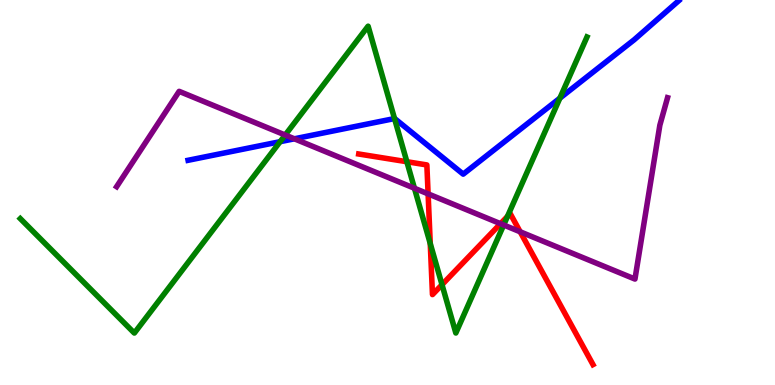[{'lines': ['blue', 'red'], 'intersections': []}, {'lines': ['green', 'red'], 'intersections': [{'x': 5.25, 'y': 5.8}, {'x': 5.55, 'y': 3.67}, {'x': 5.7, 'y': 2.61}, {'x': 6.55, 'y': 4.38}]}, {'lines': ['purple', 'red'], 'intersections': [{'x': 5.52, 'y': 4.96}, {'x': 6.46, 'y': 4.19}, {'x': 6.71, 'y': 3.98}]}, {'lines': ['blue', 'green'], 'intersections': [{'x': 3.61, 'y': 6.32}, {'x': 5.09, 'y': 6.92}, {'x': 7.22, 'y': 7.45}]}, {'lines': ['blue', 'purple'], 'intersections': [{'x': 3.8, 'y': 6.39}]}, {'lines': ['green', 'purple'], 'intersections': [{'x': 3.68, 'y': 6.49}, {'x': 5.35, 'y': 5.11}, {'x': 6.5, 'y': 4.16}]}]